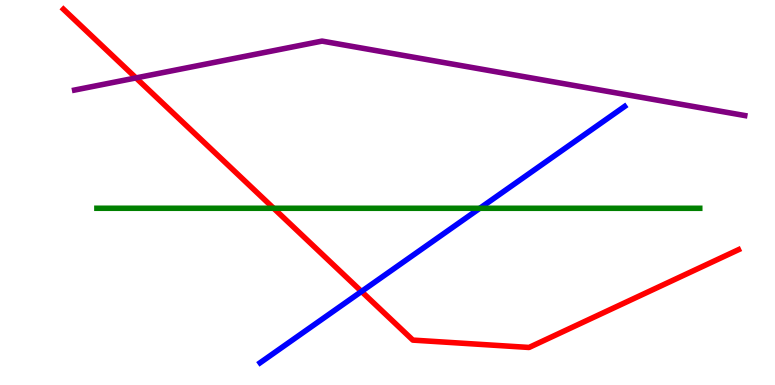[{'lines': ['blue', 'red'], 'intersections': [{'x': 4.66, 'y': 2.43}]}, {'lines': ['green', 'red'], 'intersections': [{'x': 3.53, 'y': 4.59}]}, {'lines': ['purple', 'red'], 'intersections': [{'x': 1.75, 'y': 7.98}]}, {'lines': ['blue', 'green'], 'intersections': [{'x': 6.19, 'y': 4.59}]}, {'lines': ['blue', 'purple'], 'intersections': []}, {'lines': ['green', 'purple'], 'intersections': []}]